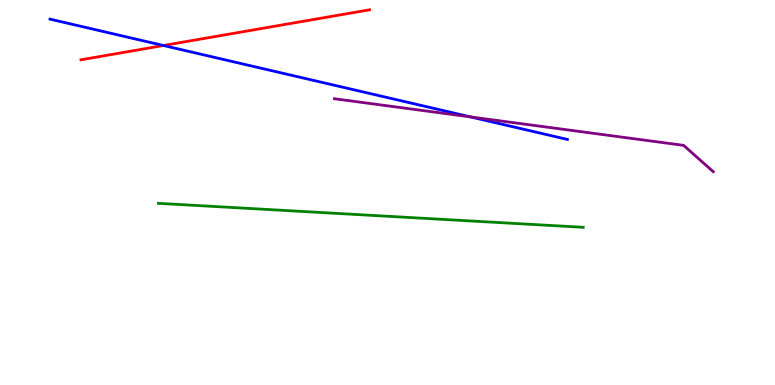[{'lines': ['blue', 'red'], 'intersections': [{'x': 2.11, 'y': 8.82}]}, {'lines': ['green', 'red'], 'intersections': []}, {'lines': ['purple', 'red'], 'intersections': []}, {'lines': ['blue', 'green'], 'intersections': []}, {'lines': ['blue', 'purple'], 'intersections': [{'x': 6.07, 'y': 6.96}]}, {'lines': ['green', 'purple'], 'intersections': []}]